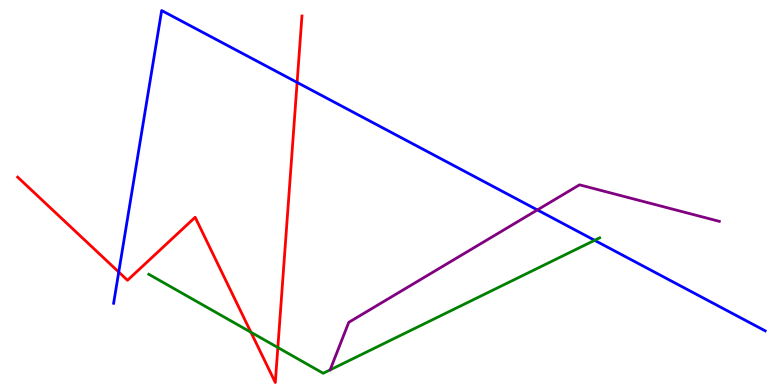[{'lines': ['blue', 'red'], 'intersections': [{'x': 1.53, 'y': 2.93}, {'x': 3.83, 'y': 7.86}]}, {'lines': ['green', 'red'], 'intersections': [{'x': 3.24, 'y': 1.37}, {'x': 3.59, 'y': 0.973}]}, {'lines': ['purple', 'red'], 'intersections': []}, {'lines': ['blue', 'green'], 'intersections': [{'x': 7.67, 'y': 3.76}]}, {'lines': ['blue', 'purple'], 'intersections': [{'x': 6.93, 'y': 4.55}]}, {'lines': ['green', 'purple'], 'intersections': []}]